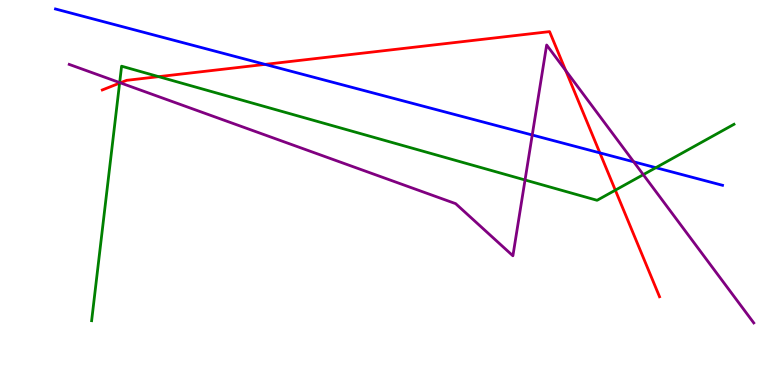[{'lines': ['blue', 'red'], 'intersections': [{'x': 3.42, 'y': 8.33}, {'x': 7.74, 'y': 6.03}]}, {'lines': ['green', 'red'], 'intersections': [{'x': 1.54, 'y': 7.84}, {'x': 2.05, 'y': 8.01}, {'x': 7.94, 'y': 5.06}]}, {'lines': ['purple', 'red'], 'intersections': [{'x': 1.55, 'y': 7.85}, {'x': 7.3, 'y': 8.17}]}, {'lines': ['blue', 'green'], 'intersections': [{'x': 8.46, 'y': 5.64}]}, {'lines': ['blue', 'purple'], 'intersections': [{'x': 6.87, 'y': 6.49}, {'x': 8.18, 'y': 5.8}]}, {'lines': ['green', 'purple'], 'intersections': [{'x': 1.54, 'y': 7.85}, {'x': 6.77, 'y': 5.33}, {'x': 8.3, 'y': 5.46}]}]